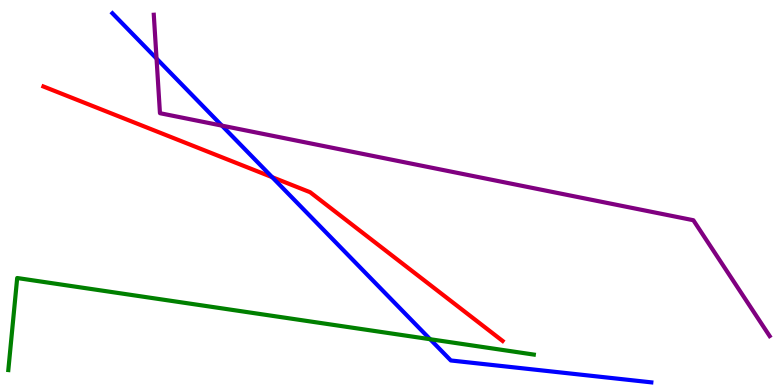[{'lines': ['blue', 'red'], 'intersections': [{'x': 3.51, 'y': 5.4}]}, {'lines': ['green', 'red'], 'intersections': []}, {'lines': ['purple', 'red'], 'intersections': []}, {'lines': ['blue', 'green'], 'intersections': [{'x': 5.55, 'y': 1.19}]}, {'lines': ['blue', 'purple'], 'intersections': [{'x': 2.02, 'y': 8.48}, {'x': 2.86, 'y': 6.74}]}, {'lines': ['green', 'purple'], 'intersections': []}]